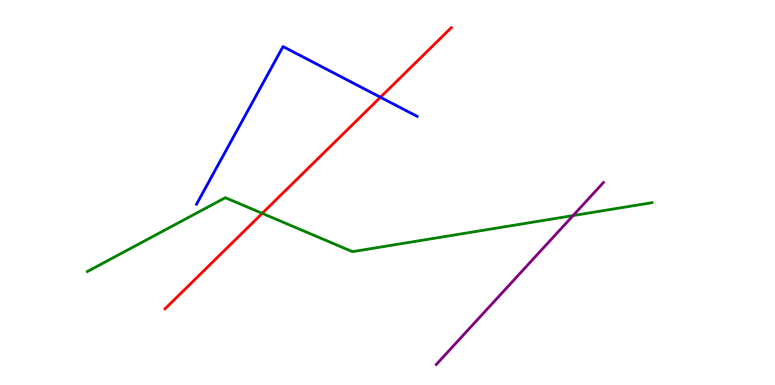[{'lines': ['blue', 'red'], 'intersections': [{'x': 4.91, 'y': 7.47}]}, {'lines': ['green', 'red'], 'intersections': [{'x': 3.38, 'y': 4.46}]}, {'lines': ['purple', 'red'], 'intersections': []}, {'lines': ['blue', 'green'], 'intersections': []}, {'lines': ['blue', 'purple'], 'intersections': []}, {'lines': ['green', 'purple'], 'intersections': [{'x': 7.39, 'y': 4.4}]}]